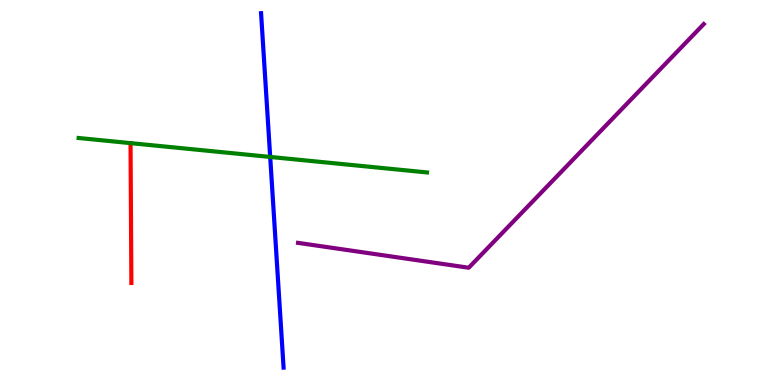[{'lines': ['blue', 'red'], 'intersections': []}, {'lines': ['green', 'red'], 'intersections': []}, {'lines': ['purple', 'red'], 'intersections': []}, {'lines': ['blue', 'green'], 'intersections': [{'x': 3.49, 'y': 5.92}]}, {'lines': ['blue', 'purple'], 'intersections': []}, {'lines': ['green', 'purple'], 'intersections': []}]